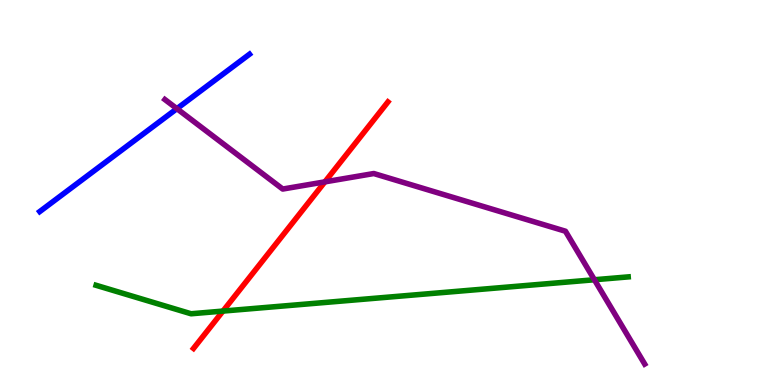[{'lines': ['blue', 'red'], 'intersections': []}, {'lines': ['green', 'red'], 'intersections': [{'x': 2.88, 'y': 1.92}]}, {'lines': ['purple', 'red'], 'intersections': [{'x': 4.19, 'y': 5.28}]}, {'lines': ['blue', 'green'], 'intersections': []}, {'lines': ['blue', 'purple'], 'intersections': [{'x': 2.28, 'y': 7.18}]}, {'lines': ['green', 'purple'], 'intersections': [{'x': 7.67, 'y': 2.73}]}]